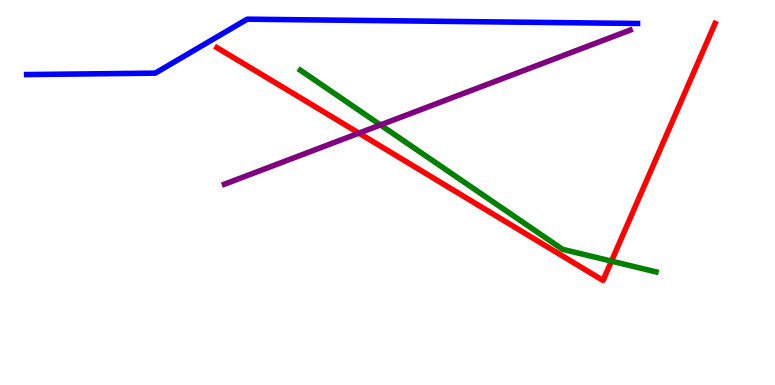[{'lines': ['blue', 'red'], 'intersections': []}, {'lines': ['green', 'red'], 'intersections': [{'x': 7.89, 'y': 3.22}]}, {'lines': ['purple', 'red'], 'intersections': [{'x': 4.63, 'y': 6.54}]}, {'lines': ['blue', 'green'], 'intersections': []}, {'lines': ['blue', 'purple'], 'intersections': []}, {'lines': ['green', 'purple'], 'intersections': [{'x': 4.91, 'y': 6.75}]}]